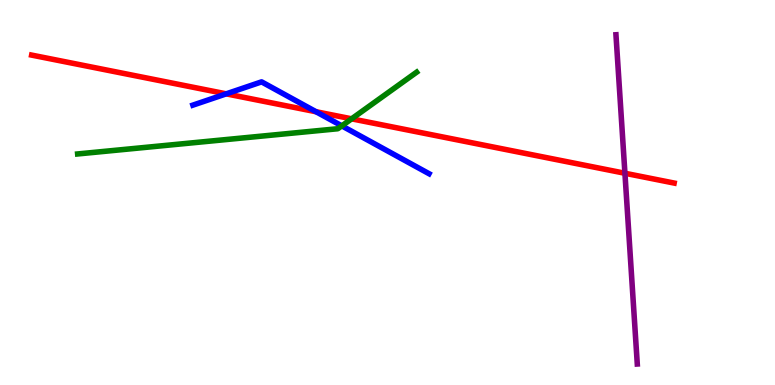[{'lines': ['blue', 'red'], 'intersections': [{'x': 2.92, 'y': 7.56}, {'x': 4.08, 'y': 7.1}]}, {'lines': ['green', 'red'], 'intersections': [{'x': 4.54, 'y': 6.91}]}, {'lines': ['purple', 'red'], 'intersections': [{'x': 8.06, 'y': 5.5}]}, {'lines': ['blue', 'green'], 'intersections': [{'x': 4.41, 'y': 6.73}]}, {'lines': ['blue', 'purple'], 'intersections': []}, {'lines': ['green', 'purple'], 'intersections': []}]